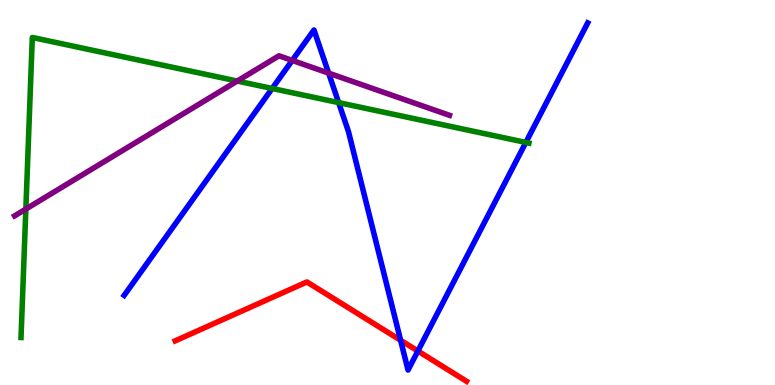[{'lines': ['blue', 'red'], 'intersections': [{'x': 5.17, 'y': 1.16}, {'x': 5.39, 'y': 0.883}]}, {'lines': ['green', 'red'], 'intersections': []}, {'lines': ['purple', 'red'], 'intersections': []}, {'lines': ['blue', 'green'], 'intersections': [{'x': 3.51, 'y': 7.7}, {'x': 4.37, 'y': 7.33}, {'x': 6.79, 'y': 6.3}]}, {'lines': ['blue', 'purple'], 'intersections': [{'x': 3.77, 'y': 8.43}, {'x': 4.24, 'y': 8.1}]}, {'lines': ['green', 'purple'], 'intersections': [{'x': 0.334, 'y': 4.57}, {'x': 3.06, 'y': 7.89}]}]